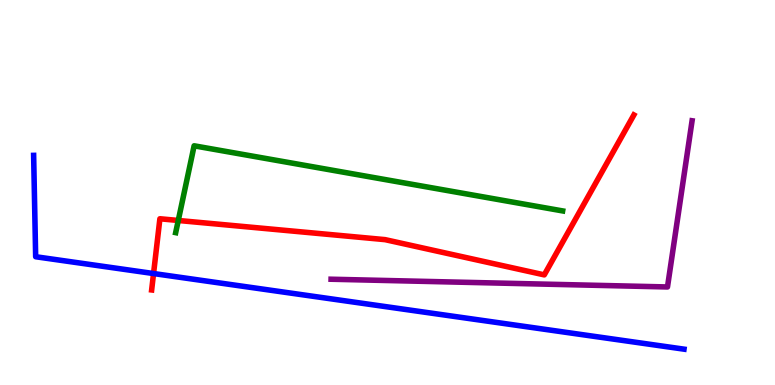[{'lines': ['blue', 'red'], 'intersections': [{'x': 1.98, 'y': 2.9}]}, {'lines': ['green', 'red'], 'intersections': [{'x': 2.3, 'y': 4.27}]}, {'lines': ['purple', 'red'], 'intersections': []}, {'lines': ['blue', 'green'], 'intersections': []}, {'lines': ['blue', 'purple'], 'intersections': []}, {'lines': ['green', 'purple'], 'intersections': []}]